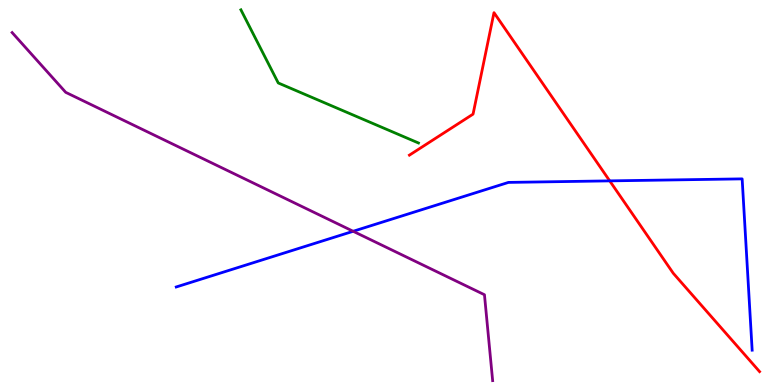[{'lines': ['blue', 'red'], 'intersections': [{'x': 7.87, 'y': 5.3}]}, {'lines': ['green', 'red'], 'intersections': []}, {'lines': ['purple', 'red'], 'intersections': []}, {'lines': ['blue', 'green'], 'intersections': []}, {'lines': ['blue', 'purple'], 'intersections': [{'x': 4.56, 'y': 3.99}]}, {'lines': ['green', 'purple'], 'intersections': []}]